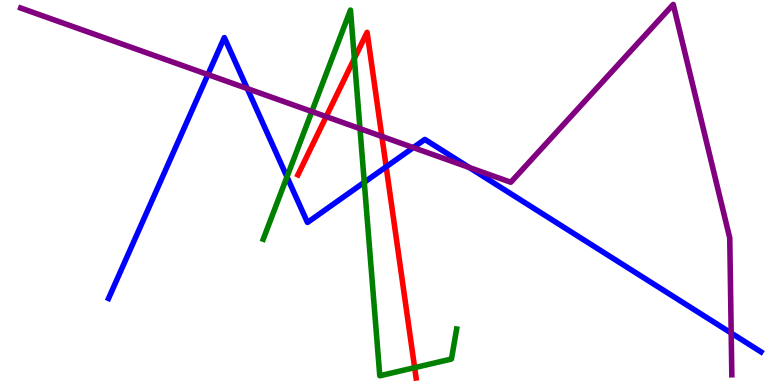[{'lines': ['blue', 'red'], 'intersections': [{'x': 4.98, 'y': 5.67}]}, {'lines': ['green', 'red'], 'intersections': [{'x': 4.57, 'y': 8.48}, {'x': 5.35, 'y': 0.451}]}, {'lines': ['purple', 'red'], 'intersections': [{'x': 4.21, 'y': 6.97}, {'x': 4.93, 'y': 6.46}]}, {'lines': ['blue', 'green'], 'intersections': [{'x': 3.7, 'y': 5.41}, {'x': 4.7, 'y': 5.27}]}, {'lines': ['blue', 'purple'], 'intersections': [{'x': 2.68, 'y': 8.06}, {'x': 3.19, 'y': 7.7}, {'x': 5.33, 'y': 6.17}, {'x': 6.05, 'y': 5.65}, {'x': 9.43, 'y': 1.35}]}, {'lines': ['green', 'purple'], 'intersections': [{'x': 4.02, 'y': 7.1}, {'x': 4.64, 'y': 6.66}]}]